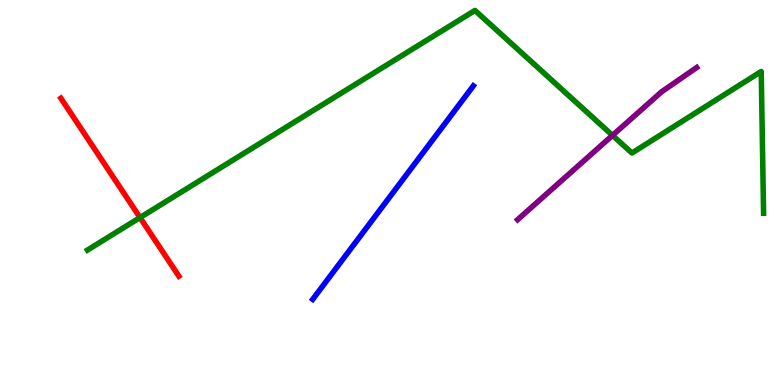[{'lines': ['blue', 'red'], 'intersections': []}, {'lines': ['green', 'red'], 'intersections': [{'x': 1.81, 'y': 4.35}]}, {'lines': ['purple', 'red'], 'intersections': []}, {'lines': ['blue', 'green'], 'intersections': []}, {'lines': ['blue', 'purple'], 'intersections': []}, {'lines': ['green', 'purple'], 'intersections': [{'x': 7.9, 'y': 6.48}]}]